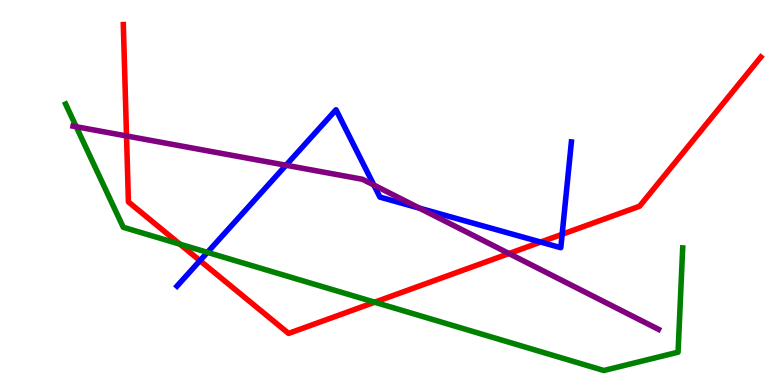[{'lines': ['blue', 'red'], 'intersections': [{'x': 2.58, 'y': 3.23}, {'x': 6.98, 'y': 3.71}, {'x': 7.25, 'y': 3.91}]}, {'lines': ['green', 'red'], 'intersections': [{'x': 2.32, 'y': 3.66}, {'x': 4.83, 'y': 2.15}]}, {'lines': ['purple', 'red'], 'intersections': [{'x': 1.63, 'y': 6.47}, {'x': 6.57, 'y': 3.41}]}, {'lines': ['blue', 'green'], 'intersections': [{'x': 2.68, 'y': 3.44}]}, {'lines': ['blue', 'purple'], 'intersections': [{'x': 3.69, 'y': 5.71}, {'x': 4.82, 'y': 5.19}, {'x': 5.41, 'y': 4.59}]}, {'lines': ['green', 'purple'], 'intersections': [{'x': 0.984, 'y': 6.71}]}]